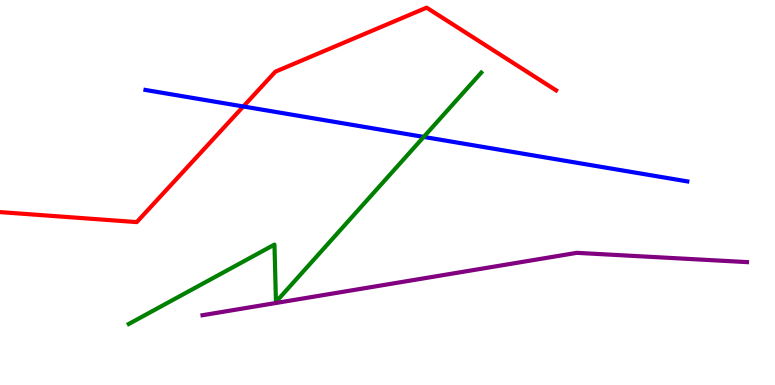[{'lines': ['blue', 'red'], 'intersections': [{'x': 3.14, 'y': 7.23}]}, {'lines': ['green', 'red'], 'intersections': []}, {'lines': ['purple', 'red'], 'intersections': []}, {'lines': ['blue', 'green'], 'intersections': [{'x': 5.47, 'y': 6.44}]}, {'lines': ['blue', 'purple'], 'intersections': []}, {'lines': ['green', 'purple'], 'intersections': []}]